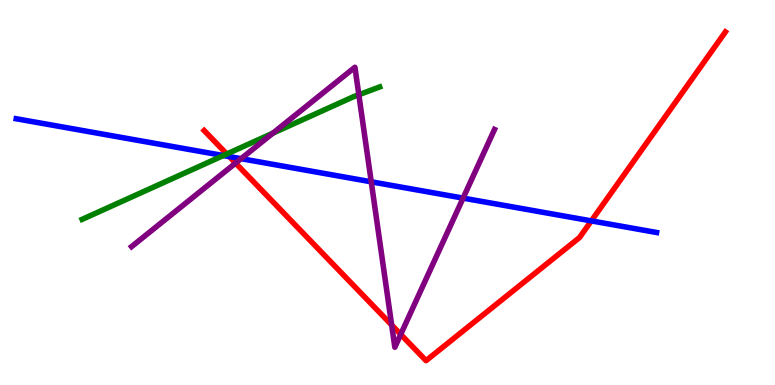[{'lines': ['blue', 'red'], 'intersections': [{'x': 2.96, 'y': 5.93}, {'x': 7.63, 'y': 4.26}]}, {'lines': ['green', 'red'], 'intersections': [{'x': 2.93, 'y': 6.0}]}, {'lines': ['purple', 'red'], 'intersections': [{'x': 3.04, 'y': 5.76}, {'x': 5.05, 'y': 1.56}, {'x': 5.17, 'y': 1.31}]}, {'lines': ['blue', 'green'], 'intersections': [{'x': 2.88, 'y': 5.96}]}, {'lines': ['blue', 'purple'], 'intersections': [{'x': 3.11, 'y': 5.88}, {'x': 4.79, 'y': 5.28}, {'x': 5.98, 'y': 4.85}]}, {'lines': ['green', 'purple'], 'intersections': [{'x': 3.52, 'y': 6.54}, {'x': 4.63, 'y': 7.54}]}]